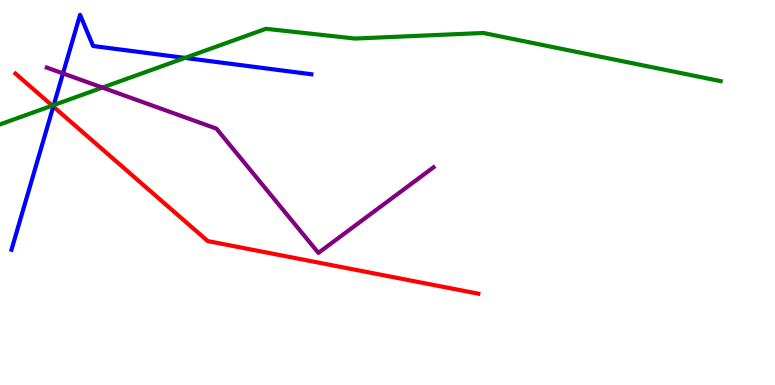[{'lines': ['blue', 'red'], 'intersections': [{'x': 0.688, 'y': 7.23}]}, {'lines': ['green', 'red'], 'intersections': [{'x': 0.674, 'y': 7.26}]}, {'lines': ['purple', 'red'], 'intersections': []}, {'lines': ['blue', 'green'], 'intersections': [{'x': 0.693, 'y': 7.27}, {'x': 2.39, 'y': 8.5}]}, {'lines': ['blue', 'purple'], 'intersections': [{'x': 0.813, 'y': 8.09}]}, {'lines': ['green', 'purple'], 'intersections': [{'x': 1.32, 'y': 7.72}]}]